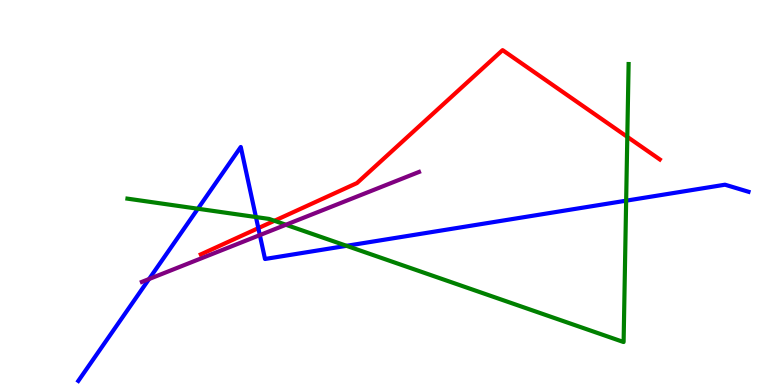[{'lines': ['blue', 'red'], 'intersections': [{'x': 3.33, 'y': 4.07}]}, {'lines': ['green', 'red'], 'intersections': [{'x': 3.54, 'y': 4.27}, {'x': 8.09, 'y': 6.45}]}, {'lines': ['purple', 'red'], 'intersections': []}, {'lines': ['blue', 'green'], 'intersections': [{'x': 2.55, 'y': 4.58}, {'x': 3.3, 'y': 4.36}, {'x': 4.47, 'y': 3.62}, {'x': 8.08, 'y': 4.79}]}, {'lines': ['blue', 'purple'], 'intersections': [{'x': 1.92, 'y': 2.75}, {'x': 3.35, 'y': 3.89}]}, {'lines': ['green', 'purple'], 'intersections': [{'x': 3.69, 'y': 4.16}]}]